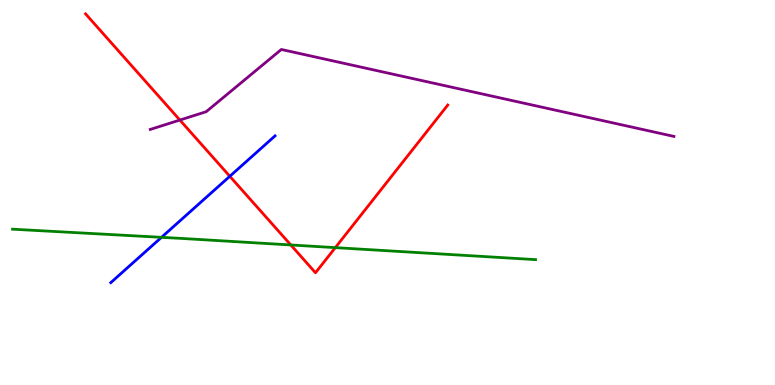[{'lines': ['blue', 'red'], 'intersections': [{'x': 2.97, 'y': 5.42}]}, {'lines': ['green', 'red'], 'intersections': [{'x': 3.75, 'y': 3.64}, {'x': 4.33, 'y': 3.57}]}, {'lines': ['purple', 'red'], 'intersections': [{'x': 2.32, 'y': 6.88}]}, {'lines': ['blue', 'green'], 'intersections': [{'x': 2.08, 'y': 3.84}]}, {'lines': ['blue', 'purple'], 'intersections': []}, {'lines': ['green', 'purple'], 'intersections': []}]